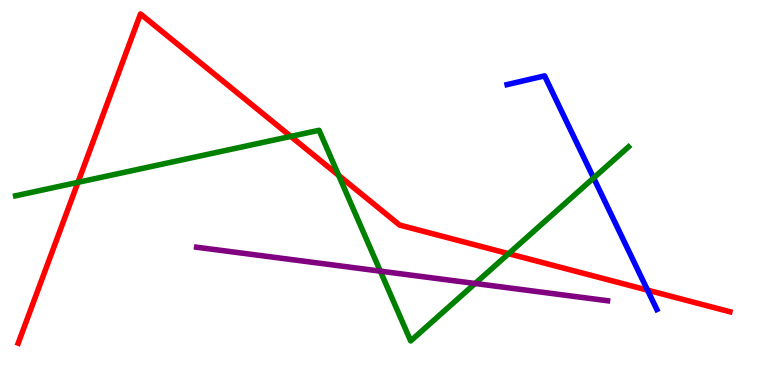[{'lines': ['blue', 'red'], 'intersections': [{'x': 8.36, 'y': 2.46}]}, {'lines': ['green', 'red'], 'intersections': [{'x': 1.01, 'y': 5.26}, {'x': 3.75, 'y': 6.46}, {'x': 4.37, 'y': 5.44}, {'x': 6.56, 'y': 3.41}]}, {'lines': ['purple', 'red'], 'intersections': []}, {'lines': ['blue', 'green'], 'intersections': [{'x': 7.66, 'y': 5.38}]}, {'lines': ['blue', 'purple'], 'intersections': []}, {'lines': ['green', 'purple'], 'intersections': [{'x': 4.91, 'y': 2.96}, {'x': 6.13, 'y': 2.64}]}]